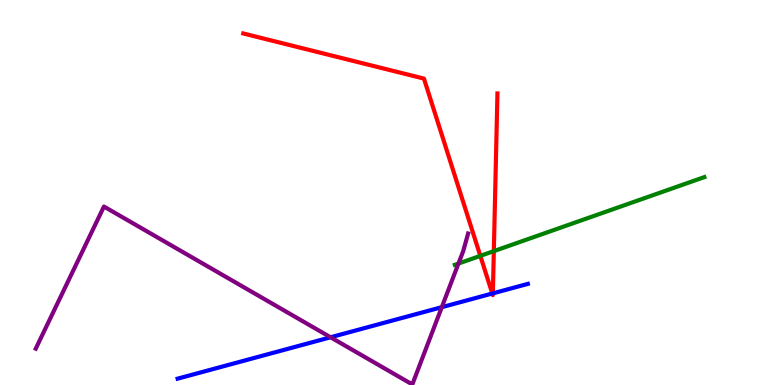[{'lines': ['blue', 'red'], 'intersections': [{'x': 6.35, 'y': 2.38}, {'x': 6.36, 'y': 2.38}]}, {'lines': ['green', 'red'], 'intersections': [{'x': 6.2, 'y': 3.35}, {'x': 6.37, 'y': 3.48}]}, {'lines': ['purple', 'red'], 'intersections': []}, {'lines': ['blue', 'green'], 'intersections': []}, {'lines': ['blue', 'purple'], 'intersections': [{'x': 4.27, 'y': 1.24}, {'x': 5.7, 'y': 2.02}]}, {'lines': ['green', 'purple'], 'intersections': [{'x': 5.92, 'y': 3.15}]}]